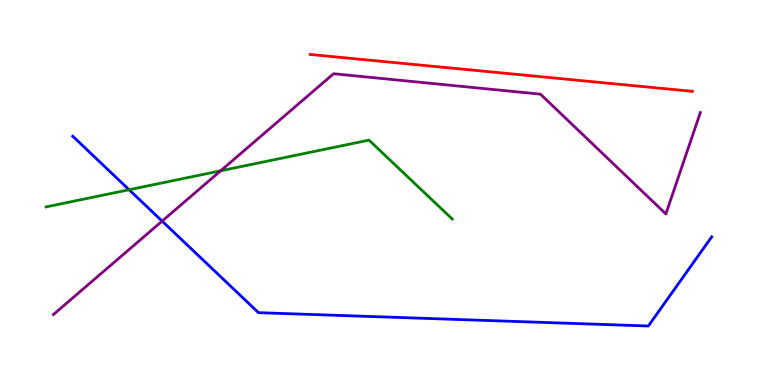[{'lines': ['blue', 'red'], 'intersections': []}, {'lines': ['green', 'red'], 'intersections': []}, {'lines': ['purple', 'red'], 'intersections': []}, {'lines': ['blue', 'green'], 'intersections': [{'x': 1.67, 'y': 5.07}]}, {'lines': ['blue', 'purple'], 'intersections': [{'x': 2.09, 'y': 4.26}]}, {'lines': ['green', 'purple'], 'intersections': [{'x': 2.85, 'y': 5.56}]}]